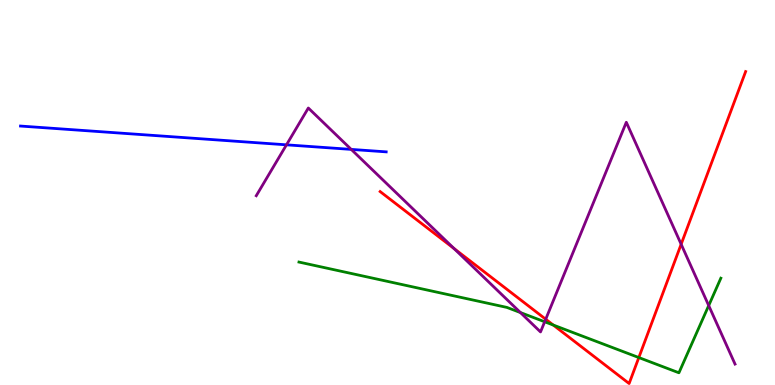[{'lines': ['blue', 'red'], 'intersections': []}, {'lines': ['green', 'red'], 'intersections': [{'x': 7.14, 'y': 1.56}, {'x': 8.24, 'y': 0.713}]}, {'lines': ['purple', 'red'], 'intersections': [{'x': 5.86, 'y': 3.54}, {'x': 7.04, 'y': 1.71}, {'x': 8.79, 'y': 3.66}]}, {'lines': ['blue', 'green'], 'intersections': []}, {'lines': ['blue', 'purple'], 'intersections': [{'x': 3.7, 'y': 6.24}, {'x': 4.53, 'y': 6.12}]}, {'lines': ['green', 'purple'], 'intersections': [{'x': 6.72, 'y': 1.88}, {'x': 7.03, 'y': 1.64}, {'x': 9.14, 'y': 2.06}]}]